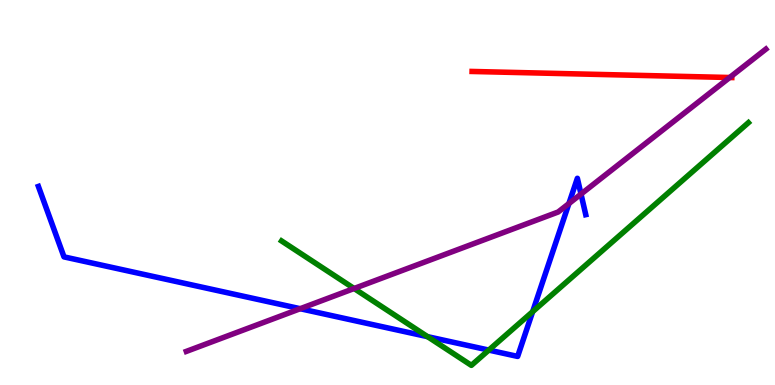[{'lines': ['blue', 'red'], 'intersections': []}, {'lines': ['green', 'red'], 'intersections': []}, {'lines': ['purple', 'red'], 'intersections': [{'x': 9.42, 'y': 7.99}]}, {'lines': ['blue', 'green'], 'intersections': [{'x': 5.52, 'y': 1.26}, {'x': 6.31, 'y': 0.907}, {'x': 6.87, 'y': 1.91}]}, {'lines': ['blue', 'purple'], 'intersections': [{'x': 3.87, 'y': 1.98}, {'x': 7.34, 'y': 4.71}, {'x': 7.5, 'y': 4.96}]}, {'lines': ['green', 'purple'], 'intersections': [{'x': 4.57, 'y': 2.51}]}]